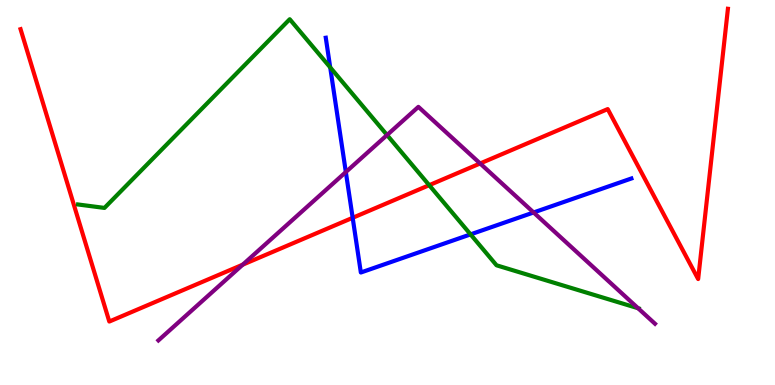[{'lines': ['blue', 'red'], 'intersections': [{'x': 4.55, 'y': 4.34}]}, {'lines': ['green', 'red'], 'intersections': [{'x': 5.54, 'y': 5.19}]}, {'lines': ['purple', 'red'], 'intersections': [{'x': 3.13, 'y': 3.13}, {'x': 6.2, 'y': 5.75}]}, {'lines': ['blue', 'green'], 'intersections': [{'x': 4.26, 'y': 8.25}, {'x': 6.07, 'y': 3.91}]}, {'lines': ['blue', 'purple'], 'intersections': [{'x': 4.46, 'y': 5.53}, {'x': 6.89, 'y': 4.48}]}, {'lines': ['green', 'purple'], 'intersections': [{'x': 4.99, 'y': 6.49}, {'x': 8.23, 'y': 1.99}]}]